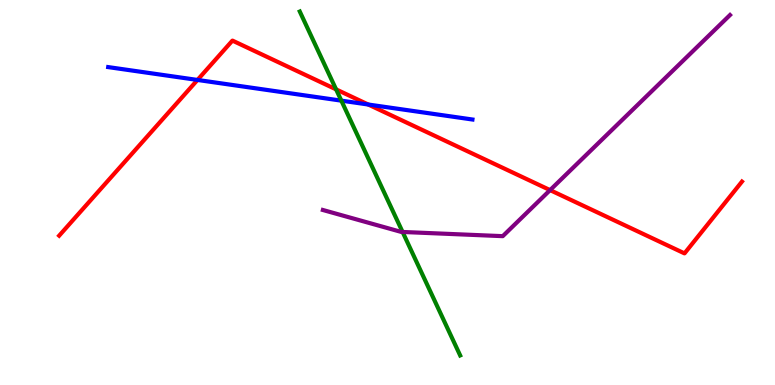[{'lines': ['blue', 'red'], 'intersections': [{'x': 2.55, 'y': 7.92}, {'x': 4.75, 'y': 7.29}]}, {'lines': ['green', 'red'], 'intersections': [{'x': 4.34, 'y': 7.68}]}, {'lines': ['purple', 'red'], 'intersections': [{'x': 7.1, 'y': 5.06}]}, {'lines': ['blue', 'green'], 'intersections': [{'x': 4.4, 'y': 7.39}]}, {'lines': ['blue', 'purple'], 'intersections': []}, {'lines': ['green', 'purple'], 'intersections': [{'x': 5.19, 'y': 3.97}]}]